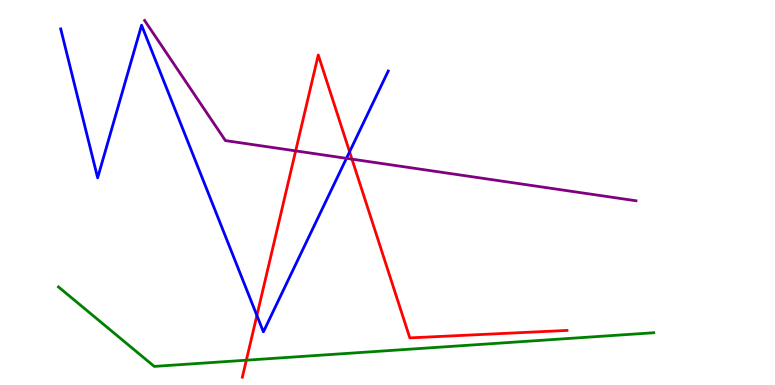[{'lines': ['blue', 'red'], 'intersections': [{'x': 3.31, 'y': 1.81}, {'x': 4.51, 'y': 6.06}]}, {'lines': ['green', 'red'], 'intersections': [{'x': 3.18, 'y': 0.644}]}, {'lines': ['purple', 'red'], 'intersections': [{'x': 3.82, 'y': 6.08}, {'x': 4.54, 'y': 5.87}]}, {'lines': ['blue', 'green'], 'intersections': []}, {'lines': ['blue', 'purple'], 'intersections': [{'x': 4.47, 'y': 5.89}]}, {'lines': ['green', 'purple'], 'intersections': []}]